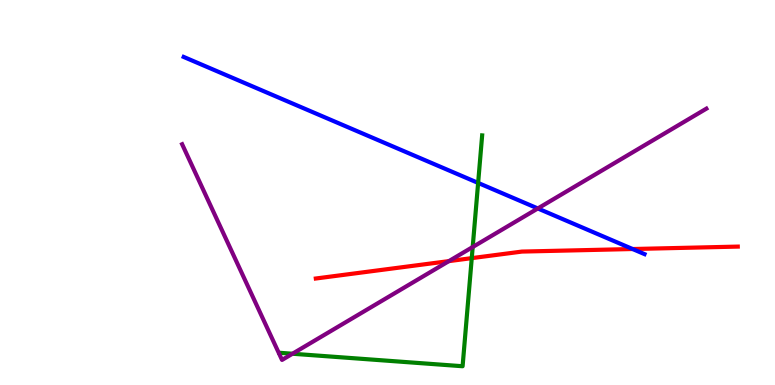[{'lines': ['blue', 'red'], 'intersections': [{'x': 8.16, 'y': 3.53}]}, {'lines': ['green', 'red'], 'intersections': [{'x': 6.09, 'y': 3.3}]}, {'lines': ['purple', 'red'], 'intersections': [{'x': 5.79, 'y': 3.22}]}, {'lines': ['blue', 'green'], 'intersections': [{'x': 6.17, 'y': 5.25}]}, {'lines': ['blue', 'purple'], 'intersections': [{'x': 6.94, 'y': 4.59}]}, {'lines': ['green', 'purple'], 'intersections': [{'x': 3.77, 'y': 0.812}, {'x': 6.1, 'y': 3.58}]}]